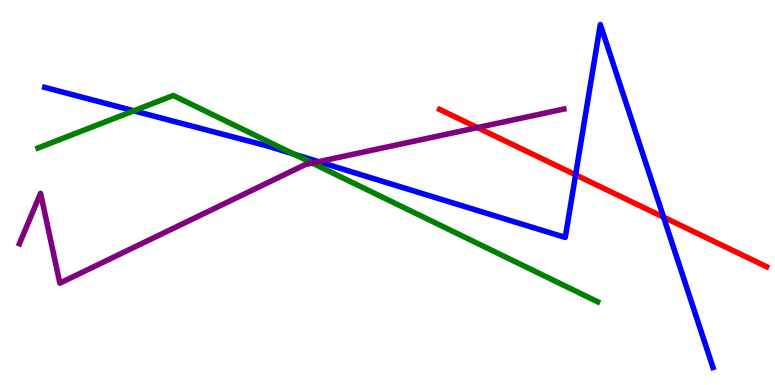[{'lines': ['blue', 'red'], 'intersections': [{'x': 7.43, 'y': 5.46}, {'x': 8.56, 'y': 4.36}]}, {'lines': ['green', 'red'], 'intersections': []}, {'lines': ['purple', 'red'], 'intersections': [{'x': 6.16, 'y': 6.69}]}, {'lines': ['blue', 'green'], 'intersections': [{'x': 1.73, 'y': 7.12}, {'x': 3.79, 'y': 6.0}]}, {'lines': ['blue', 'purple'], 'intersections': [{'x': 4.11, 'y': 5.8}]}, {'lines': ['green', 'purple'], 'intersections': [{'x': 4.03, 'y': 5.77}]}]